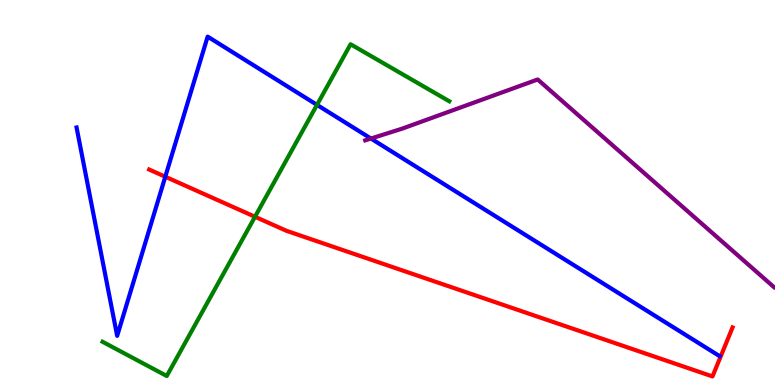[{'lines': ['blue', 'red'], 'intersections': [{'x': 2.13, 'y': 5.41}]}, {'lines': ['green', 'red'], 'intersections': [{'x': 3.29, 'y': 4.37}]}, {'lines': ['purple', 'red'], 'intersections': []}, {'lines': ['blue', 'green'], 'intersections': [{'x': 4.09, 'y': 7.28}]}, {'lines': ['blue', 'purple'], 'intersections': [{'x': 4.79, 'y': 6.4}]}, {'lines': ['green', 'purple'], 'intersections': []}]